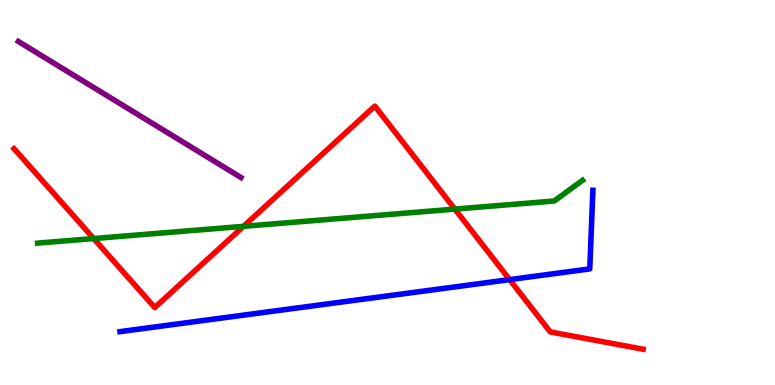[{'lines': ['blue', 'red'], 'intersections': [{'x': 6.58, 'y': 2.74}]}, {'lines': ['green', 'red'], 'intersections': [{'x': 1.21, 'y': 3.8}, {'x': 3.14, 'y': 4.12}, {'x': 5.87, 'y': 4.57}]}, {'lines': ['purple', 'red'], 'intersections': []}, {'lines': ['blue', 'green'], 'intersections': []}, {'lines': ['blue', 'purple'], 'intersections': []}, {'lines': ['green', 'purple'], 'intersections': []}]